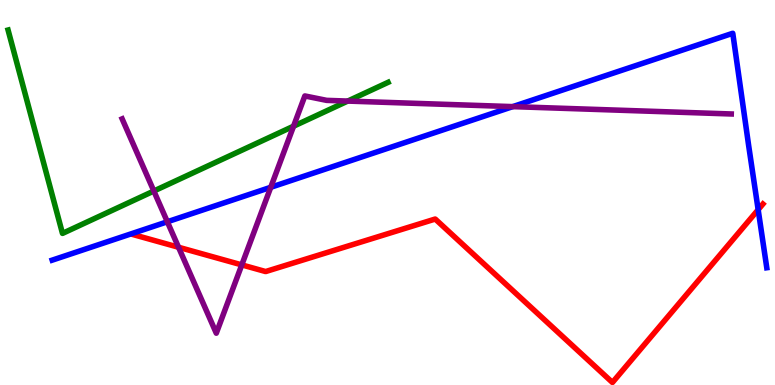[{'lines': ['blue', 'red'], 'intersections': [{'x': 9.78, 'y': 4.55}]}, {'lines': ['green', 'red'], 'intersections': []}, {'lines': ['purple', 'red'], 'intersections': [{'x': 2.3, 'y': 3.58}, {'x': 3.12, 'y': 3.12}]}, {'lines': ['blue', 'green'], 'intersections': []}, {'lines': ['blue', 'purple'], 'intersections': [{'x': 2.16, 'y': 4.24}, {'x': 3.49, 'y': 5.14}, {'x': 6.62, 'y': 7.23}]}, {'lines': ['green', 'purple'], 'intersections': [{'x': 1.99, 'y': 5.04}, {'x': 3.79, 'y': 6.72}, {'x': 4.49, 'y': 7.37}]}]